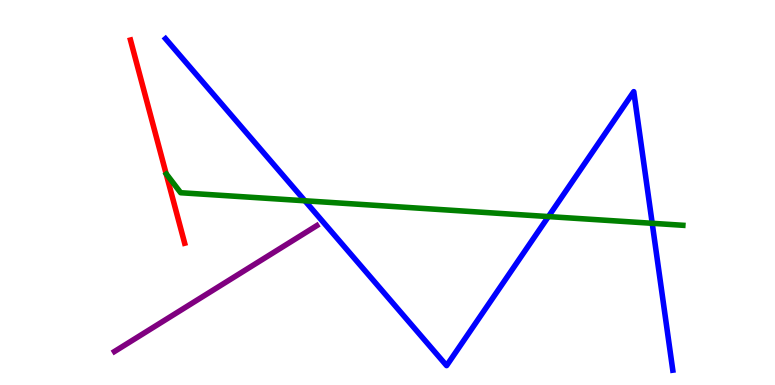[{'lines': ['blue', 'red'], 'intersections': []}, {'lines': ['green', 'red'], 'intersections': []}, {'lines': ['purple', 'red'], 'intersections': []}, {'lines': ['blue', 'green'], 'intersections': [{'x': 3.93, 'y': 4.78}, {'x': 7.08, 'y': 4.37}, {'x': 8.42, 'y': 4.2}]}, {'lines': ['blue', 'purple'], 'intersections': []}, {'lines': ['green', 'purple'], 'intersections': []}]